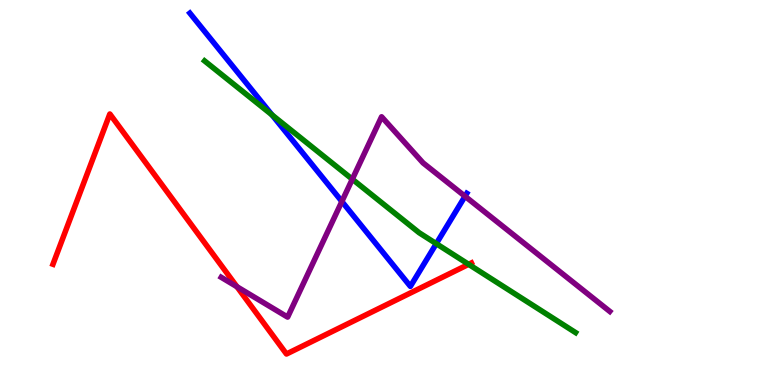[{'lines': ['blue', 'red'], 'intersections': []}, {'lines': ['green', 'red'], 'intersections': [{'x': 6.05, 'y': 3.13}]}, {'lines': ['purple', 'red'], 'intersections': [{'x': 3.06, 'y': 2.55}]}, {'lines': ['blue', 'green'], 'intersections': [{'x': 3.51, 'y': 7.02}, {'x': 5.63, 'y': 3.67}]}, {'lines': ['blue', 'purple'], 'intersections': [{'x': 4.41, 'y': 4.77}, {'x': 6.0, 'y': 4.9}]}, {'lines': ['green', 'purple'], 'intersections': [{'x': 4.55, 'y': 5.35}]}]